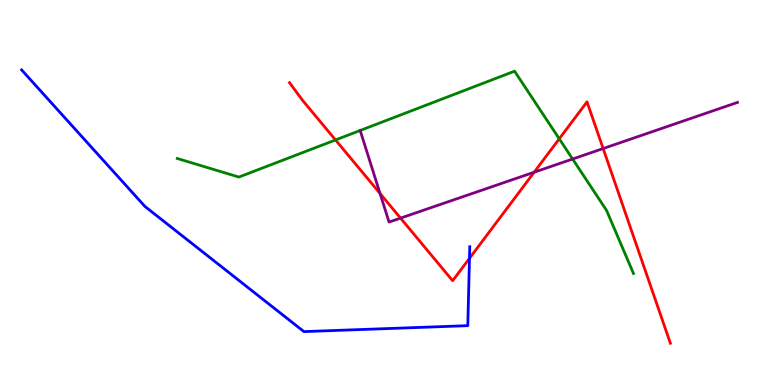[{'lines': ['blue', 'red'], 'intersections': [{'x': 6.06, 'y': 3.29}]}, {'lines': ['green', 'red'], 'intersections': [{'x': 4.33, 'y': 6.36}, {'x': 7.22, 'y': 6.39}]}, {'lines': ['purple', 'red'], 'intersections': [{'x': 4.9, 'y': 4.97}, {'x': 5.17, 'y': 4.33}, {'x': 6.89, 'y': 5.53}, {'x': 7.78, 'y': 6.14}]}, {'lines': ['blue', 'green'], 'intersections': []}, {'lines': ['blue', 'purple'], 'intersections': []}, {'lines': ['green', 'purple'], 'intersections': [{'x': 7.39, 'y': 5.87}]}]